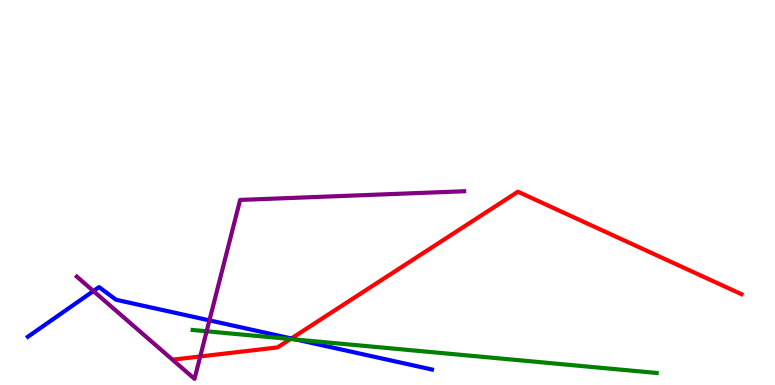[{'lines': ['blue', 'red'], 'intersections': [{'x': 3.76, 'y': 1.21}]}, {'lines': ['green', 'red'], 'intersections': [{'x': 3.75, 'y': 1.19}]}, {'lines': ['purple', 'red'], 'intersections': [{'x': 2.58, 'y': 0.741}]}, {'lines': ['blue', 'green'], 'intersections': [{'x': 3.83, 'y': 1.18}]}, {'lines': ['blue', 'purple'], 'intersections': [{'x': 1.21, 'y': 2.44}, {'x': 2.7, 'y': 1.68}]}, {'lines': ['green', 'purple'], 'intersections': [{'x': 2.67, 'y': 1.4}]}]